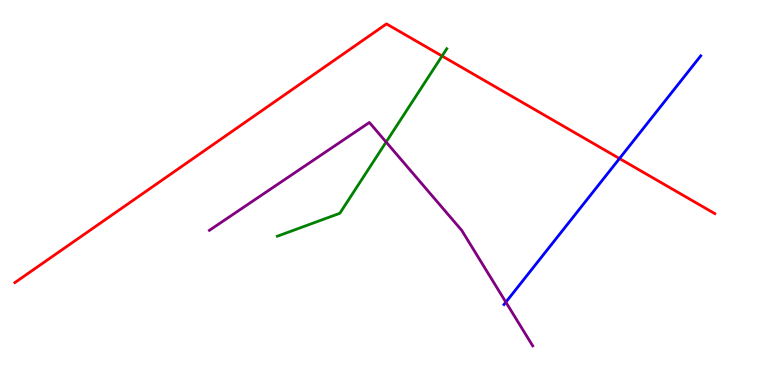[{'lines': ['blue', 'red'], 'intersections': [{'x': 7.99, 'y': 5.88}]}, {'lines': ['green', 'red'], 'intersections': [{'x': 5.7, 'y': 8.55}]}, {'lines': ['purple', 'red'], 'intersections': []}, {'lines': ['blue', 'green'], 'intersections': []}, {'lines': ['blue', 'purple'], 'intersections': [{'x': 6.53, 'y': 2.15}]}, {'lines': ['green', 'purple'], 'intersections': [{'x': 4.98, 'y': 6.31}]}]